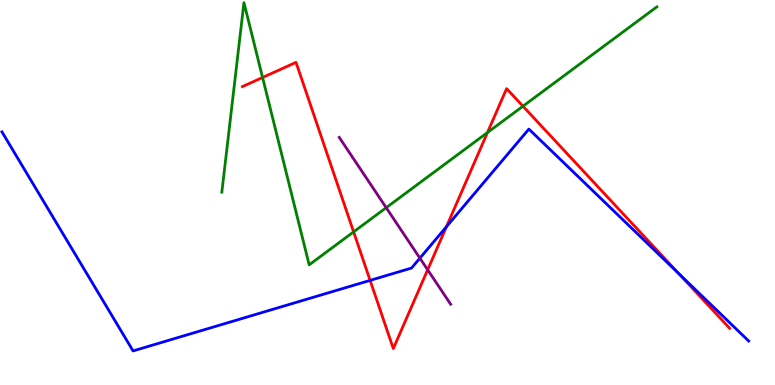[{'lines': ['blue', 'red'], 'intersections': [{'x': 4.78, 'y': 2.72}, {'x': 5.76, 'y': 4.11}, {'x': 8.76, 'y': 2.9}]}, {'lines': ['green', 'red'], 'intersections': [{'x': 3.39, 'y': 7.99}, {'x': 4.56, 'y': 3.98}, {'x': 6.29, 'y': 6.56}, {'x': 6.75, 'y': 7.24}]}, {'lines': ['purple', 'red'], 'intersections': [{'x': 5.52, 'y': 2.99}]}, {'lines': ['blue', 'green'], 'intersections': []}, {'lines': ['blue', 'purple'], 'intersections': [{'x': 5.42, 'y': 3.29}]}, {'lines': ['green', 'purple'], 'intersections': [{'x': 4.98, 'y': 4.61}]}]